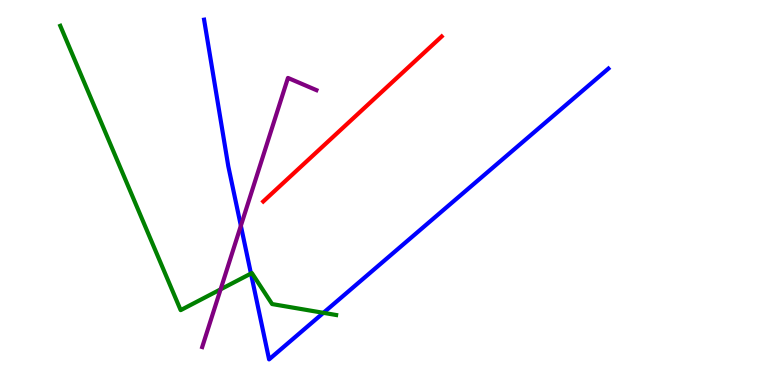[{'lines': ['blue', 'red'], 'intersections': []}, {'lines': ['green', 'red'], 'intersections': []}, {'lines': ['purple', 'red'], 'intersections': []}, {'lines': ['blue', 'green'], 'intersections': [{'x': 3.24, 'y': 2.89}, {'x': 4.17, 'y': 1.87}]}, {'lines': ['blue', 'purple'], 'intersections': [{'x': 3.11, 'y': 4.14}]}, {'lines': ['green', 'purple'], 'intersections': [{'x': 2.85, 'y': 2.48}]}]